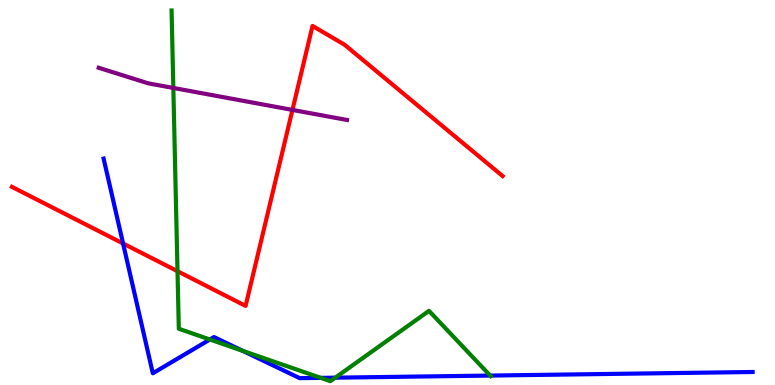[{'lines': ['blue', 'red'], 'intersections': [{'x': 1.59, 'y': 3.68}]}, {'lines': ['green', 'red'], 'intersections': [{'x': 2.29, 'y': 2.96}]}, {'lines': ['purple', 'red'], 'intersections': [{'x': 3.77, 'y': 7.15}]}, {'lines': ['blue', 'green'], 'intersections': [{'x': 2.71, 'y': 1.18}, {'x': 3.13, 'y': 0.886}, {'x': 4.14, 'y': 0.185}, {'x': 4.33, 'y': 0.19}, {'x': 6.32, 'y': 0.245}]}, {'lines': ['blue', 'purple'], 'intersections': []}, {'lines': ['green', 'purple'], 'intersections': [{'x': 2.24, 'y': 7.72}]}]